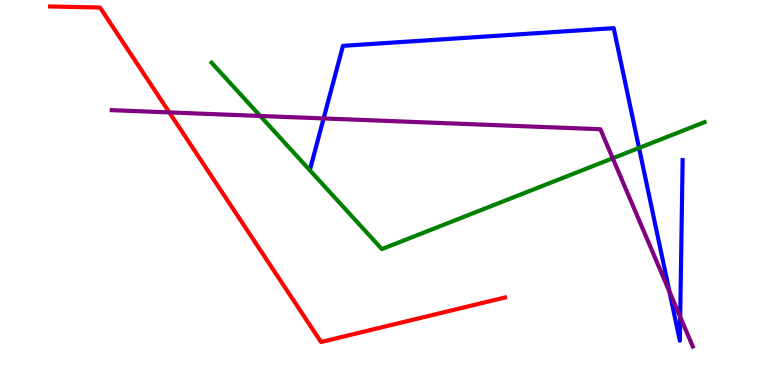[{'lines': ['blue', 'red'], 'intersections': []}, {'lines': ['green', 'red'], 'intersections': []}, {'lines': ['purple', 'red'], 'intersections': [{'x': 2.18, 'y': 7.08}]}, {'lines': ['blue', 'green'], 'intersections': [{'x': 8.25, 'y': 6.16}]}, {'lines': ['blue', 'purple'], 'intersections': [{'x': 4.18, 'y': 6.92}, {'x': 8.64, 'y': 2.43}, {'x': 8.78, 'y': 1.77}]}, {'lines': ['green', 'purple'], 'intersections': [{'x': 3.36, 'y': 6.99}, {'x': 7.91, 'y': 5.89}]}]